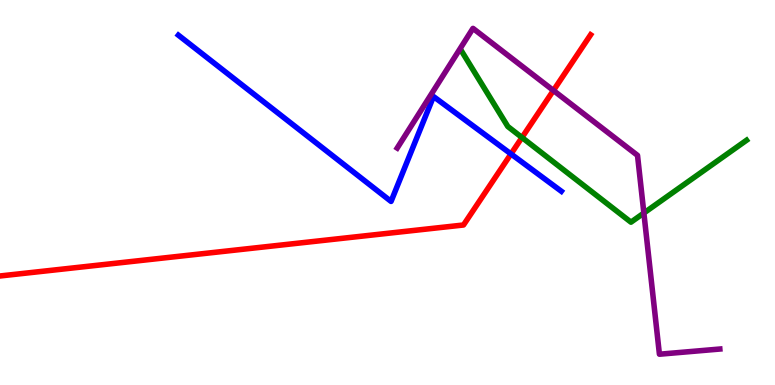[{'lines': ['blue', 'red'], 'intersections': [{'x': 6.59, 'y': 6.0}]}, {'lines': ['green', 'red'], 'intersections': [{'x': 6.74, 'y': 6.43}]}, {'lines': ['purple', 'red'], 'intersections': [{'x': 7.14, 'y': 7.65}]}, {'lines': ['blue', 'green'], 'intersections': []}, {'lines': ['blue', 'purple'], 'intersections': []}, {'lines': ['green', 'purple'], 'intersections': [{'x': 8.31, 'y': 4.47}]}]